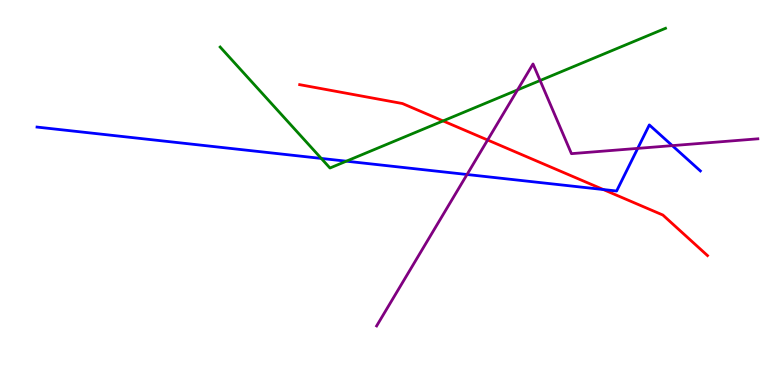[{'lines': ['blue', 'red'], 'intersections': [{'x': 7.78, 'y': 5.08}]}, {'lines': ['green', 'red'], 'intersections': [{'x': 5.72, 'y': 6.86}]}, {'lines': ['purple', 'red'], 'intersections': [{'x': 6.29, 'y': 6.36}]}, {'lines': ['blue', 'green'], 'intersections': [{'x': 4.15, 'y': 5.88}, {'x': 4.47, 'y': 5.81}]}, {'lines': ['blue', 'purple'], 'intersections': [{'x': 6.03, 'y': 5.47}, {'x': 8.23, 'y': 6.15}, {'x': 8.67, 'y': 6.22}]}, {'lines': ['green', 'purple'], 'intersections': [{'x': 6.68, 'y': 7.66}, {'x': 6.97, 'y': 7.91}]}]